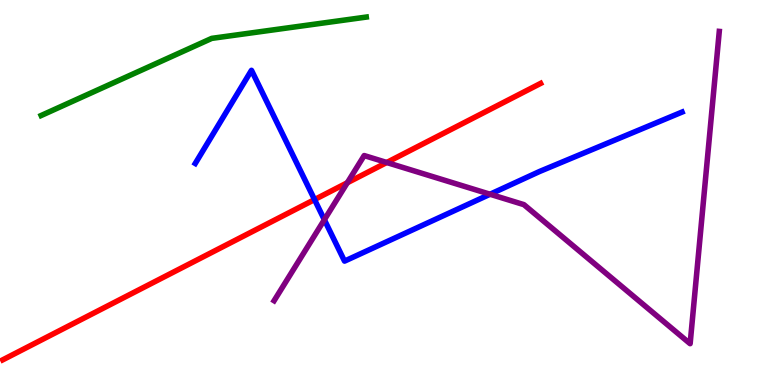[{'lines': ['blue', 'red'], 'intersections': [{'x': 4.06, 'y': 4.82}]}, {'lines': ['green', 'red'], 'intersections': []}, {'lines': ['purple', 'red'], 'intersections': [{'x': 4.48, 'y': 5.25}, {'x': 4.99, 'y': 5.78}]}, {'lines': ['blue', 'green'], 'intersections': []}, {'lines': ['blue', 'purple'], 'intersections': [{'x': 4.19, 'y': 4.29}, {'x': 6.32, 'y': 4.95}]}, {'lines': ['green', 'purple'], 'intersections': []}]